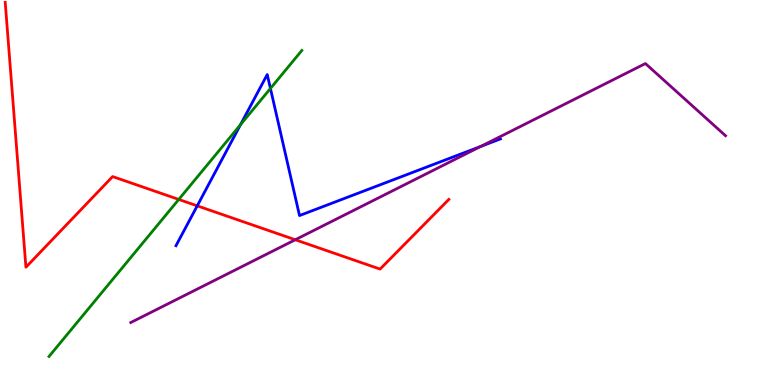[{'lines': ['blue', 'red'], 'intersections': [{'x': 2.55, 'y': 4.65}]}, {'lines': ['green', 'red'], 'intersections': [{'x': 2.31, 'y': 4.82}]}, {'lines': ['purple', 'red'], 'intersections': [{'x': 3.81, 'y': 3.77}]}, {'lines': ['blue', 'green'], 'intersections': [{'x': 3.1, 'y': 6.76}, {'x': 3.49, 'y': 7.7}]}, {'lines': ['blue', 'purple'], 'intersections': [{'x': 6.2, 'y': 6.2}]}, {'lines': ['green', 'purple'], 'intersections': []}]